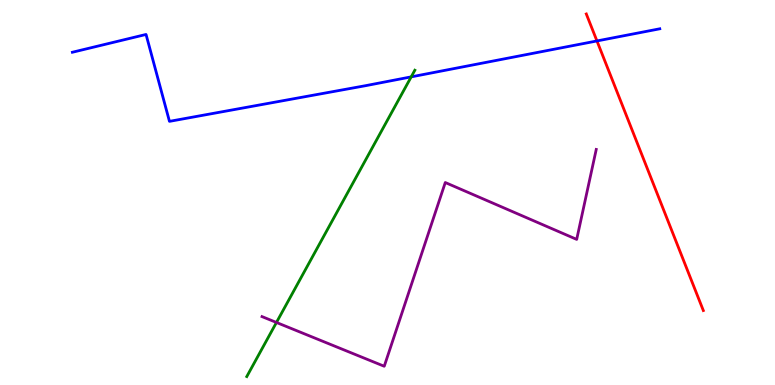[{'lines': ['blue', 'red'], 'intersections': [{'x': 7.7, 'y': 8.94}]}, {'lines': ['green', 'red'], 'intersections': []}, {'lines': ['purple', 'red'], 'intersections': []}, {'lines': ['blue', 'green'], 'intersections': [{'x': 5.31, 'y': 8.0}]}, {'lines': ['blue', 'purple'], 'intersections': []}, {'lines': ['green', 'purple'], 'intersections': [{'x': 3.57, 'y': 1.62}]}]